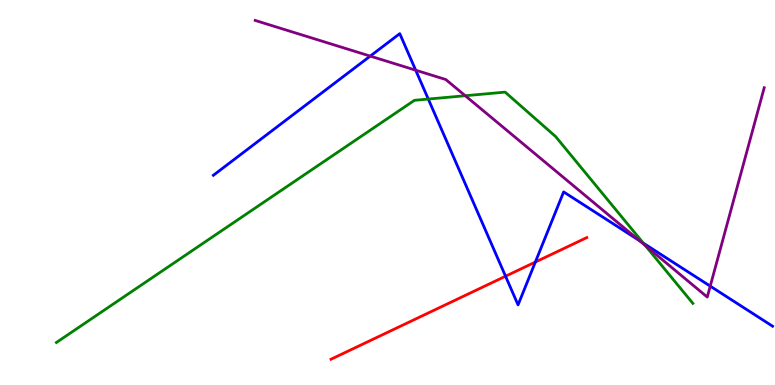[{'lines': ['blue', 'red'], 'intersections': [{'x': 6.52, 'y': 2.83}, {'x': 6.91, 'y': 3.19}]}, {'lines': ['green', 'red'], 'intersections': []}, {'lines': ['purple', 'red'], 'intersections': []}, {'lines': ['blue', 'green'], 'intersections': [{'x': 5.53, 'y': 7.43}, {'x': 8.3, 'y': 3.69}]}, {'lines': ['blue', 'purple'], 'intersections': [{'x': 4.78, 'y': 8.54}, {'x': 5.36, 'y': 8.18}, {'x': 8.25, 'y': 3.75}, {'x': 9.16, 'y': 2.57}]}, {'lines': ['green', 'purple'], 'intersections': [{'x': 6.0, 'y': 7.51}, {'x': 8.33, 'y': 3.62}]}]